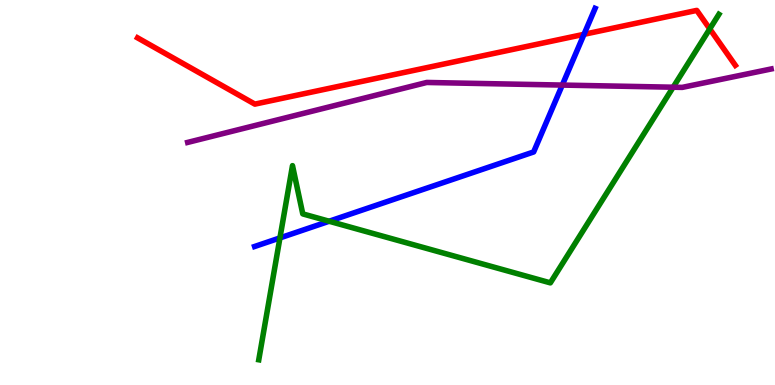[{'lines': ['blue', 'red'], 'intersections': [{'x': 7.54, 'y': 9.11}]}, {'lines': ['green', 'red'], 'intersections': [{'x': 9.16, 'y': 9.25}]}, {'lines': ['purple', 'red'], 'intersections': []}, {'lines': ['blue', 'green'], 'intersections': [{'x': 3.61, 'y': 3.82}, {'x': 4.25, 'y': 4.25}]}, {'lines': ['blue', 'purple'], 'intersections': [{'x': 7.26, 'y': 7.79}]}, {'lines': ['green', 'purple'], 'intersections': [{'x': 8.69, 'y': 7.73}]}]